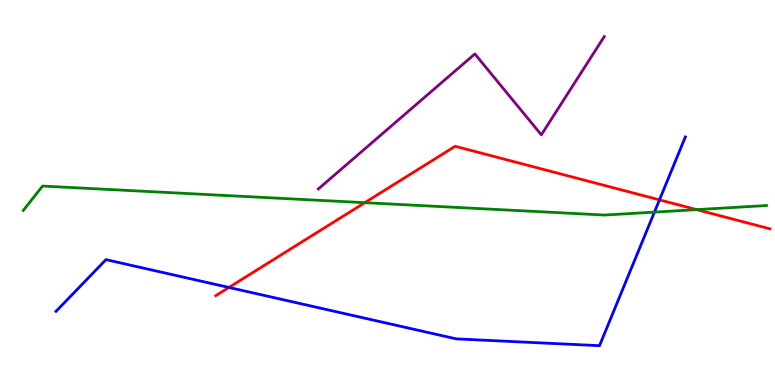[{'lines': ['blue', 'red'], 'intersections': [{'x': 2.95, 'y': 2.53}, {'x': 8.51, 'y': 4.81}]}, {'lines': ['green', 'red'], 'intersections': [{'x': 4.71, 'y': 4.74}, {'x': 8.99, 'y': 4.55}]}, {'lines': ['purple', 'red'], 'intersections': []}, {'lines': ['blue', 'green'], 'intersections': [{'x': 8.44, 'y': 4.49}]}, {'lines': ['blue', 'purple'], 'intersections': []}, {'lines': ['green', 'purple'], 'intersections': []}]